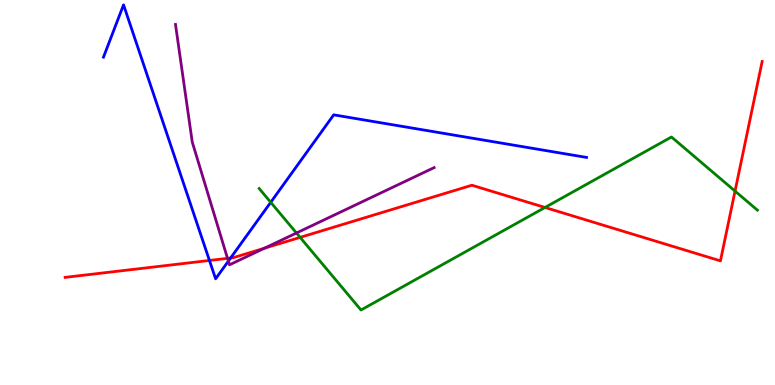[{'lines': ['blue', 'red'], 'intersections': [{'x': 2.7, 'y': 3.23}, {'x': 2.98, 'y': 3.3}]}, {'lines': ['green', 'red'], 'intersections': [{'x': 3.87, 'y': 3.83}, {'x': 7.03, 'y': 4.61}, {'x': 9.48, 'y': 5.04}]}, {'lines': ['purple', 'red'], 'intersections': [{'x': 2.94, 'y': 3.29}, {'x': 3.41, 'y': 3.55}]}, {'lines': ['blue', 'green'], 'intersections': [{'x': 3.49, 'y': 4.75}]}, {'lines': ['blue', 'purple'], 'intersections': [{'x': 2.95, 'y': 3.22}]}, {'lines': ['green', 'purple'], 'intersections': [{'x': 3.83, 'y': 3.95}]}]